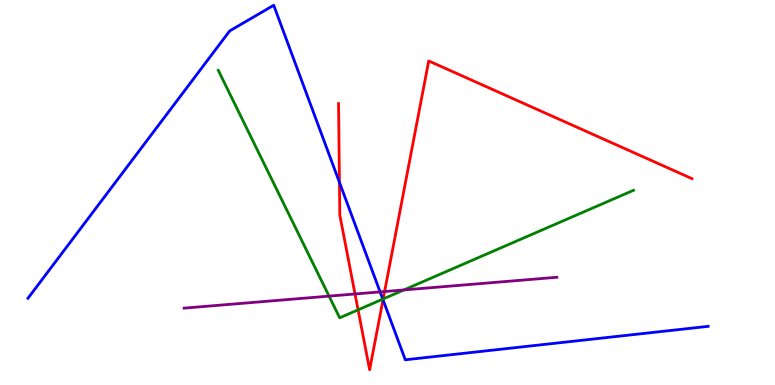[{'lines': ['blue', 'red'], 'intersections': [{'x': 4.38, 'y': 5.26}, {'x': 4.94, 'y': 2.21}]}, {'lines': ['green', 'red'], 'intersections': [{'x': 4.62, 'y': 1.95}, {'x': 4.94, 'y': 2.24}]}, {'lines': ['purple', 'red'], 'intersections': [{'x': 4.58, 'y': 2.36}, {'x': 4.96, 'y': 2.43}]}, {'lines': ['blue', 'green'], 'intersections': [{'x': 4.94, 'y': 2.23}]}, {'lines': ['blue', 'purple'], 'intersections': [{'x': 4.9, 'y': 2.42}]}, {'lines': ['green', 'purple'], 'intersections': [{'x': 4.25, 'y': 2.31}, {'x': 5.21, 'y': 2.47}]}]